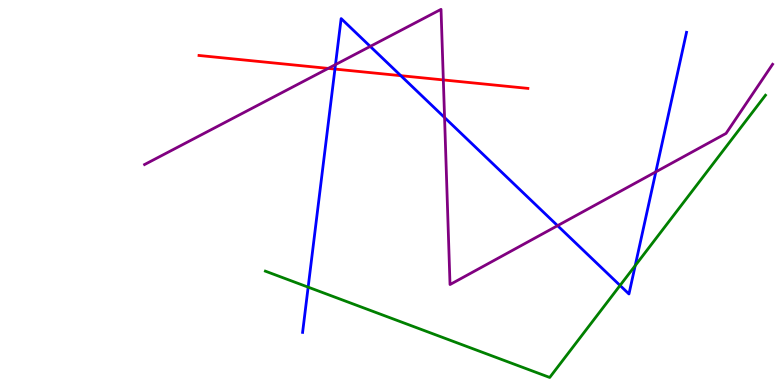[{'lines': ['blue', 'red'], 'intersections': [{'x': 4.32, 'y': 8.21}, {'x': 5.17, 'y': 8.03}]}, {'lines': ['green', 'red'], 'intersections': []}, {'lines': ['purple', 'red'], 'intersections': [{'x': 4.23, 'y': 8.22}, {'x': 5.72, 'y': 7.92}]}, {'lines': ['blue', 'green'], 'intersections': [{'x': 3.98, 'y': 2.54}, {'x': 8.0, 'y': 2.59}, {'x': 8.2, 'y': 3.1}]}, {'lines': ['blue', 'purple'], 'intersections': [{'x': 4.33, 'y': 8.32}, {'x': 4.78, 'y': 8.79}, {'x': 5.74, 'y': 6.95}, {'x': 7.19, 'y': 4.14}, {'x': 8.46, 'y': 5.54}]}, {'lines': ['green', 'purple'], 'intersections': []}]